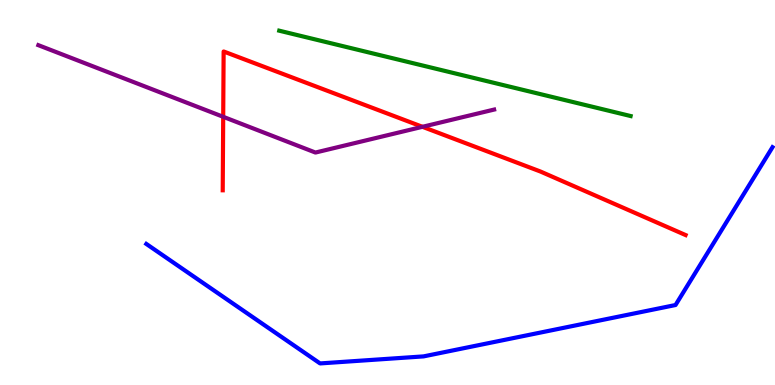[{'lines': ['blue', 'red'], 'intersections': []}, {'lines': ['green', 'red'], 'intersections': []}, {'lines': ['purple', 'red'], 'intersections': [{'x': 2.88, 'y': 6.97}, {'x': 5.45, 'y': 6.71}]}, {'lines': ['blue', 'green'], 'intersections': []}, {'lines': ['blue', 'purple'], 'intersections': []}, {'lines': ['green', 'purple'], 'intersections': []}]